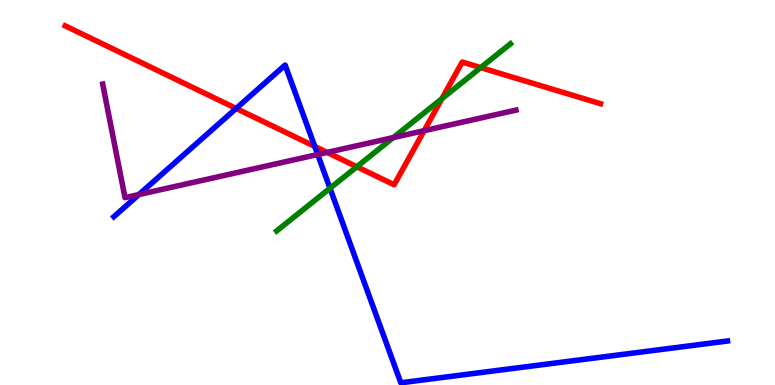[{'lines': ['blue', 'red'], 'intersections': [{'x': 3.05, 'y': 7.18}, {'x': 4.06, 'y': 6.2}]}, {'lines': ['green', 'red'], 'intersections': [{'x': 4.6, 'y': 5.67}, {'x': 5.7, 'y': 7.44}, {'x': 6.2, 'y': 8.24}]}, {'lines': ['purple', 'red'], 'intersections': [{'x': 4.22, 'y': 6.04}, {'x': 5.47, 'y': 6.61}]}, {'lines': ['blue', 'green'], 'intersections': [{'x': 4.26, 'y': 5.11}]}, {'lines': ['blue', 'purple'], 'intersections': [{'x': 1.79, 'y': 4.95}, {'x': 4.1, 'y': 5.99}]}, {'lines': ['green', 'purple'], 'intersections': [{'x': 5.07, 'y': 6.43}]}]